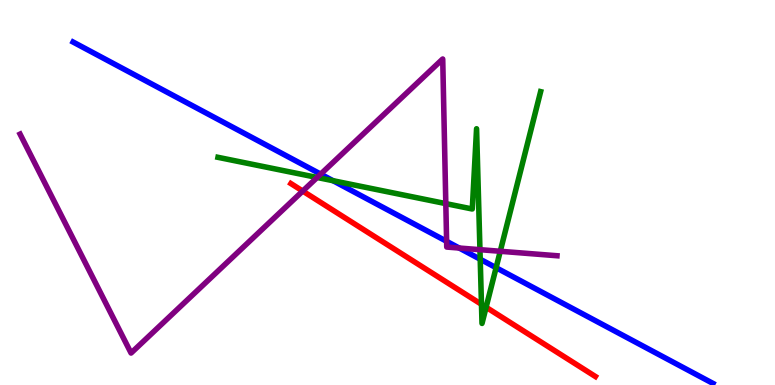[{'lines': ['blue', 'red'], 'intersections': []}, {'lines': ['green', 'red'], 'intersections': [{'x': 6.21, 'y': 2.1}, {'x': 6.27, 'y': 2.02}]}, {'lines': ['purple', 'red'], 'intersections': [{'x': 3.91, 'y': 5.04}]}, {'lines': ['blue', 'green'], 'intersections': [{'x': 4.3, 'y': 5.31}, {'x': 6.2, 'y': 3.27}, {'x': 6.4, 'y': 3.05}]}, {'lines': ['blue', 'purple'], 'intersections': [{'x': 4.14, 'y': 5.48}, {'x': 5.76, 'y': 3.73}, {'x': 5.93, 'y': 3.56}]}, {'lines': ['green', 'purple'], 'intersections': [{'x': 4.09, 'y': 5.39}, {'x': 5.75, 'y': 4.71}, {'x': 6.19, 'y': 3.51}, {'x': 6.45, 'y': 3.47}]}]